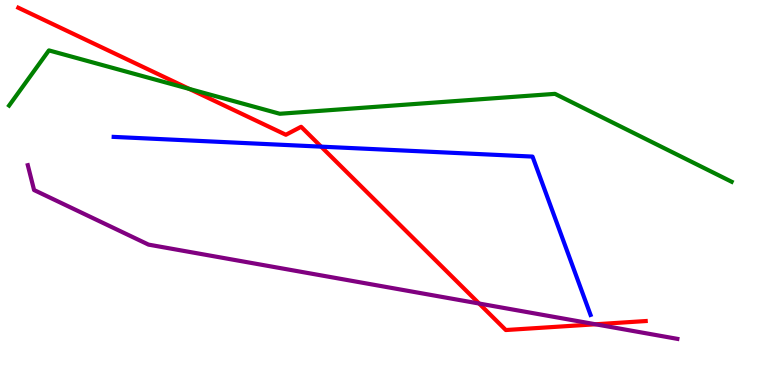[{'lines': ['blue', 'red'], 'intersections': [{'x': 4.14, 'y': 6.19}]}, {'lines': ['green', 'red'], 'intersections': [{'x': 2.44, 'y': 7.69}]}, {'lines': ['purple', 'red'], 'intersections': [{'x': 6.18, 'y': 2.12}, {'x': 7.68, 'y': 1.58}]}, {'lines': ['blue', 'green'], 'intersections': []}, {'lines': ['blue', 'purple'], 'intersections': []}, {'lines': ['green', 'purple'], 'intersections': []}]